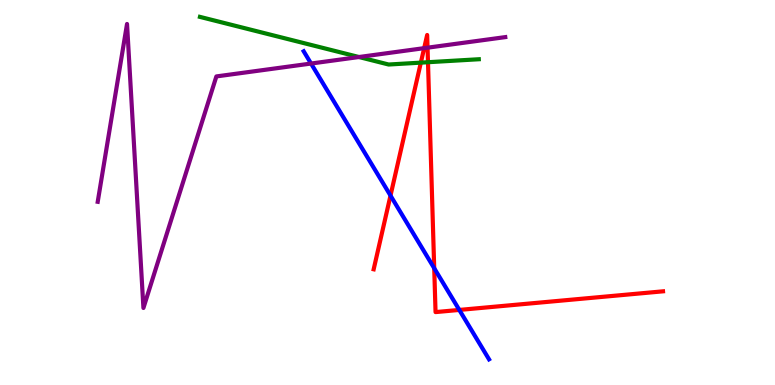[{'lines': ['blue', 'red'], 'intersections': [{'x': 5.04, 'y': 4.92}, {'x': 5.6, 'y': 3.03}, {'x': 5.93, 'y': 1.95}]}, {'lines': ['green', 'red'], 'intersections': [{'x': 5.43, 'y': 8.37}, {'x': 5.52, 'y': 8.38}]}, {'lines': ['purple', 'red'], 'intersections': [{'x': 5.47, 'y': 8.75}, {'x': 5.52, 'y': 8.76}]}, {'lines': ['blue', 'green'], 'intersections': []}, {'lines': ['blue', 'purple'], 'intersections': [{'x': 4.01, 'y': 8.35}]}, {'lines': ['green', 'purple'], 'intersections': [{'x': 4.63, 'y': 8.52}]}]